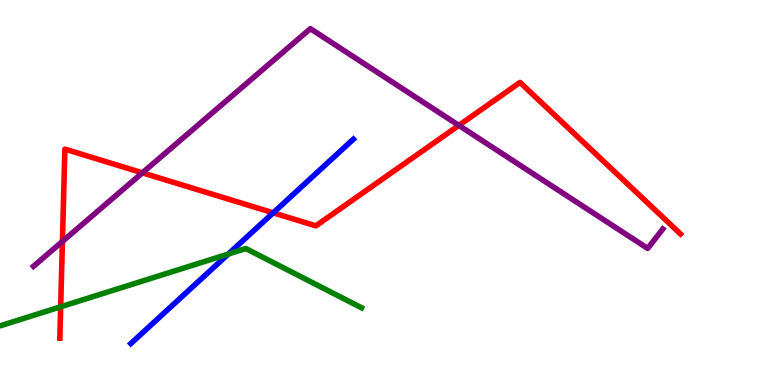[{'lines': ['blue', 'red'], 'intersections': [{'x': 3.53, 'y': 4.47}]}, {'lines': ['green', 'red'], 'intersections': [{'x': 0.783, 'y': 2.03}]}, {'lines': ['purple', 'red'], 'intersections': [{'x': 0.805, 'y': 3.73}, {'x': 1.84, 'y': 5.51}, {'x': 5.92, 'y': 6.74}]}, {'lines': ['blue', 'green'], 'intersections': [{'x': 2.95, 'y': 3.4}]}, {'lines': ['blue', 'purple'], 'intersections': []}, {'lines': ['green', 'purple'], 'intersections': []}]